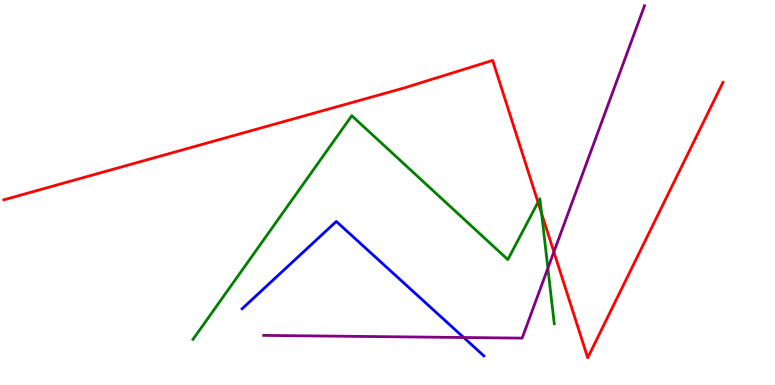[{'lines': ['blue', 'red'], 'intersections': []}, {'lines': ['green', 'red'], 'intersections': [{'x': 6.94, 'y': 4.75}, {'x': 6.99, 'y': 4.45}]}, {'lines': ['purple', 'red'], 'intersections': [{'x': 7.15, 'y': 3.46}]}, {'lines': ['blue', 'green'], 'intersections': []}, {'lines': ['blue', 'purple'], 'intersections': [{'x': 5.98, 'y': 1.23}]}, {'lines': ['green', 'purple'], 'intersections': [{'x': 7.07, 'y': 3.03}]}]